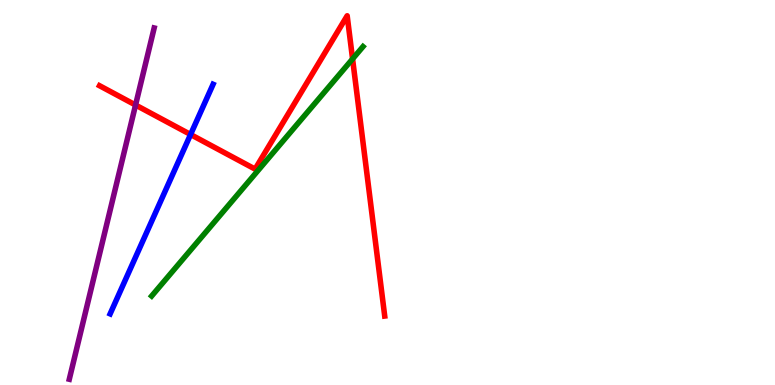[{'lines': ['blue', 'red'], 'intersections': [{'x': 2.46, 'y': 6.51}]}, {'lines': ['green', 'red'], 'intersections': [{'x': 4.55, 'y': 8.47}]}, {'lines': ['purple', 'red'], 'intersections': [{'x': 1.75, 'y': 7.27}]}, {'lines': ['blue', 'green'], 'intersections': []}, {'lines': ['blue', 'purple'], 'intersections': []}, {'lines': ['green', 'purple'], 'intersections': []}]